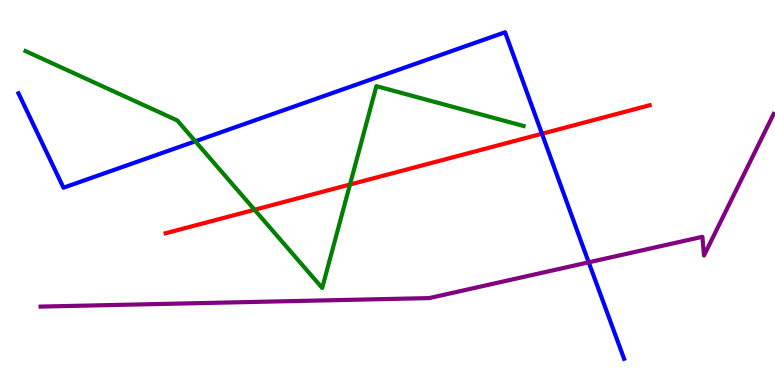[{'lines': ['blue', 'red'], 'intersections': [{'x': 6.99, 'y': 6.53}]}, {'lines': ['green', 'red'], 'intersections': [{'x': 3.28, 'y': 4.55}, {'x': 4.52, 'y': 5.21}]}, {'lines': ['purple', 'red'], 'intersections': []}, {'lines': ['blue', 'green'], 'intersections': [{'x': 2.52, 'y': 6.33}]}, {'lines': ['blue', 'purple'], 'intersections': [{'x': 7.6, 'y': 3.19}]}, {'lines': ['green', 'purple'], 'intersections': []}]